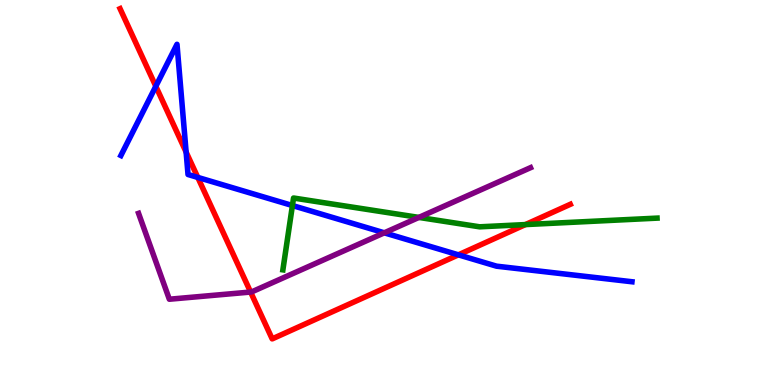[{'lines': ['blue', 'red'], 'intersections': [{'x': 2.01, 'y': 7.76}, {'x': 2.4, 'y': 6.05}, {'x': 2.55, 'y': 5.39}, {'x': 5.91, 'y': 3.38}]}, {'lines': ['green', 'red'], 'intersections': [{'x': 6.78, 'y': 4.17}]}, {'lines': ['purple', 'red'], 'intersections': [{'x': 3.23, 'y': 2.41}]}, {'lines': ['blue', 'green'], 'intersections': [{'x': 3.77, 'y': 4.66}]}, {'lines': ['blue', 'purple'], 'intersections': [{'x': 4.96, 'y': 3.95}]}, {'lines': ['green', 'purple'], 'intersections': [{'x': 5.4, 'y': 4.35}]}]